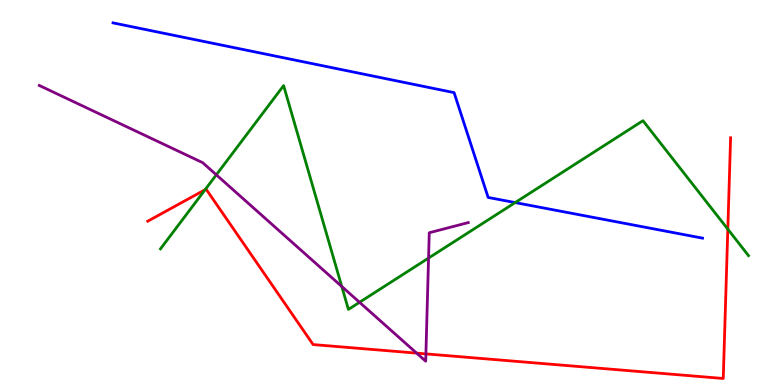[{'lines': ['blue', 'red'], 'intersections': []}, {'lines': ['green', 'red'], 'intersections': [{'x': 2.65, 'y': 5.07}, {'x': 9.39, 'y': 4.05}]}, {'lines': ['purple', 'red'], 'intersections': [{'x': 5.38, 'y': 0.828}, {'x': 5.5, 'y': 0.808}]}, {'lines': ['blue', 'green'], 'intersections': [{'x': 6.65, 'y': 4.74}]}, {'lines': ['blue', 'purple'], 'intersections': []}, {'lines': ['green', 'purple'], 'intersections': [{'x': 2.79, 'y': 5.46}, {'x': 4.41, 'y': 2.56}, {'x': 4.64, 'y': 2.15}, {'x': 5.53, 'y': 3.3}]}]